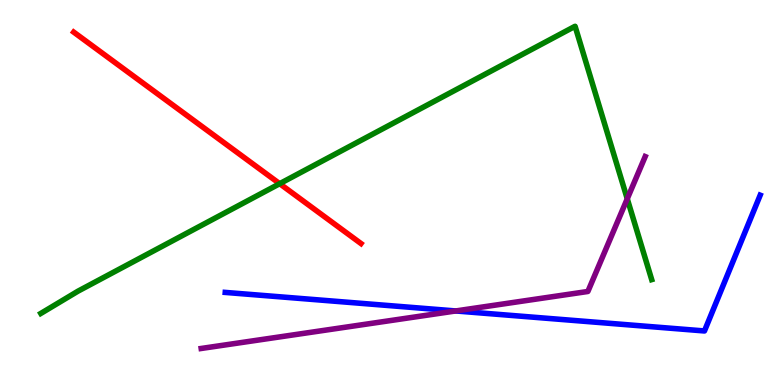[{'lines': ['blue', 'red'], 'intersections': []}, {'lines': ['green', 'red'], 'intersections': [{'x': 3.61, 'y': 5.23}]}, {'lines': ['purple', 'red'], 'intersections': []}, {'lines': ['blue', 'green'], 'intersections': []}, {'lines': ['blue', 'purple'], 'intersections': [{'x': 5.88, 'y': 1.92}]}, {'lines': ['green', 'purple'], 'intersections': [{'x': 8.09, 'y': 4.84}]}]